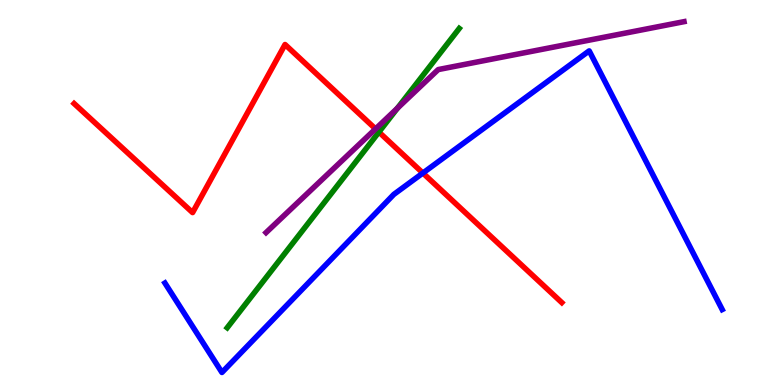[{'lines': ['blue', 'red'], 'intersections': [{'x': 5.46, 'y': 5.51}]}, {'lines': ['green', 'red'], 'intersections': [{'x': 4.89, 'y': 6.57}]}, {'lines': ['purple', 'red'], 'intersections': [{'x': 4.85, 'y': 6.65}]}, {'lines': ['blue', 'green'], 'intersections': []}, {'lines': ['blue', 'purple'], 'intersections': []}, {'lines': ['green', 'purple'], 'intersections': [{'x': 5.13, 'y': 7.19}]}]